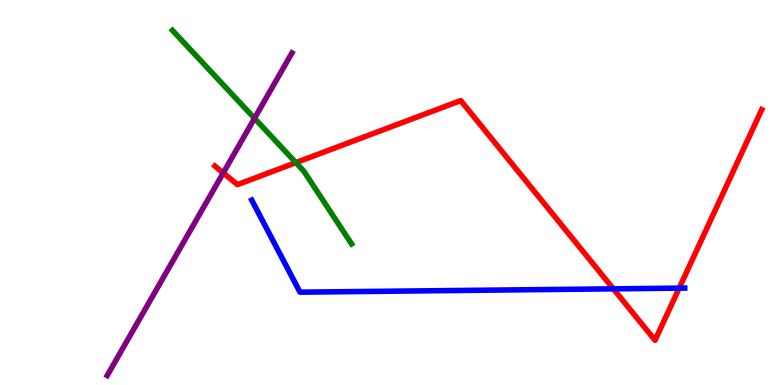[{'lines': ['blue', 'red'], 'intersections': [{'x': 7.91, 'y': 2.5}, {'x': 8.76, 'y': 2.52}]}, {'lines': ['green', 'red'], 'intersections': [{'x': 3.82, 'y': 5.78}]}, {'lines': ['purple', 'red'], 'intersections': [{'x': 2.88, 'y': 5.51}]}, {'lines': ['blue', 'green'], 'intersections': []}, {'lines': ['blue', 'purple'], 'intersections': []}, {'lines': ['green', 'purple'], 'intersections': [{'x': 3.28, 'y': 6.93}]}]